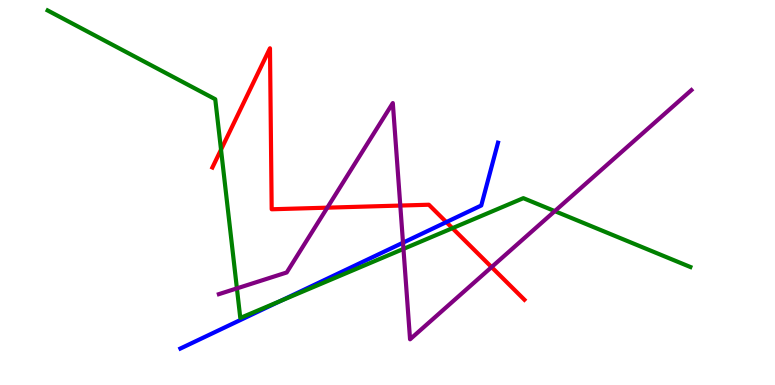[{'lines': ['blue', 'red'], 'intersections': [{'x': 5.76, 'y': 4.23}]}, {'lines': ['green', 'red'], 'intersections': [{'x': 2.85, 'y': 6.11}, {'x': 5.84, 'y': 4.07}]}, {'lines': ['purple', 'red'], 'intersections': [{'x': 4.22, 'y': 4.61}, {'x': 5.17, 'y': 4.66}, {'x': 6.34, 'y': 3.06}]}, {'lines': ['blue', 'green'], 'intersections': [{'x': 3.62, 'y': 2.18}]}, {'lines': ['blue', 'purple'], 'intersections': [{'x': 5.2, 'y': 3.7}]}, {'lines': ['green', 'purple'], 'intersections': [{'x': 3.06, 'y': 2.51}, {'x': 5.21, 'y': 3.53}, {'x': 7.16, 'y': 4.52}]}]